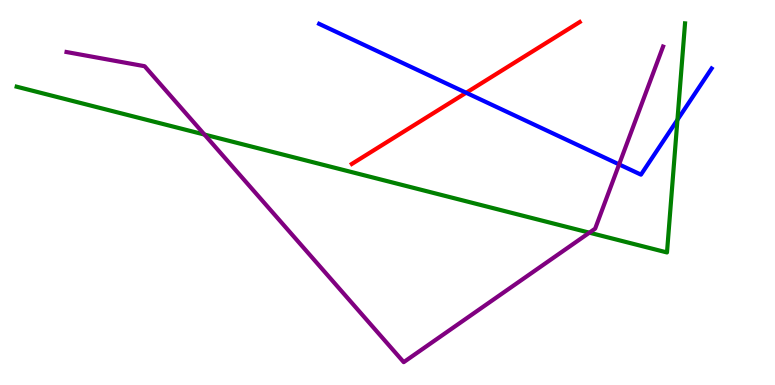[{'lines': ['blue', 'red'], 'intersections': [{'x': 6.01, 'y': 7.59}]}, {'lines': ['green', 'red'], 'intersections': []}, {'lines': ['purple', 'red'], 'intersections': []}, {'lines': ['blue', 'green'], 'intersections': [{'x': 8.74, 'y': 6.89}]}, {'lines': ['blue', 'purple'], 'intersections': [{'x': 7.99, 'y': 5.73}]}, {'lines': ['green', 'purple'], 'intersections': [{'x': 2.64, 'y': 6.5}, {'x': 7.61, 'y': 3.96}]}]